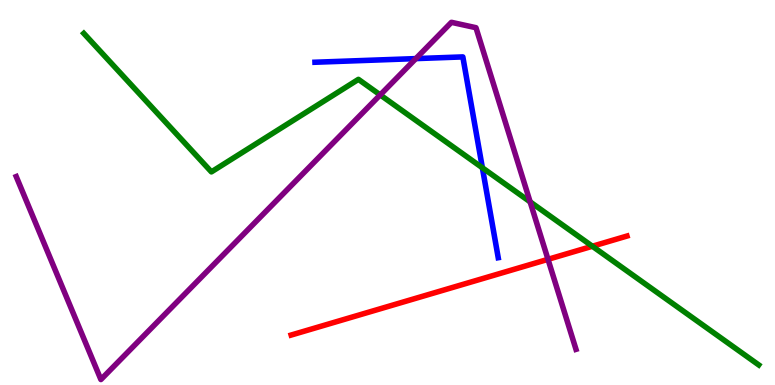[{'lines': ['blue', 'red'], 'intersections': []}, {'lines': ['green', 'red'], 'intersections': [{'x': 7.64, 'y': 3.6}]}, {'lines': ['purple', 'red'], 'intersections': [{'x': 7.07, 'y': 3.26}]}, {'lines': ['blue', 'green'], 'intersections': [{'x': 6.22, 'y': 5.64}]}, {'lines': ['blue', 'purple'], 'intersections': [{'x': 5.37, 'y': 8.48}]}, {'lines': ['green', 'purple'], 'intersections': [{'x': 4.91, 'y': 7.53}, {'x': 6.84, 'y': 4.76}]}]